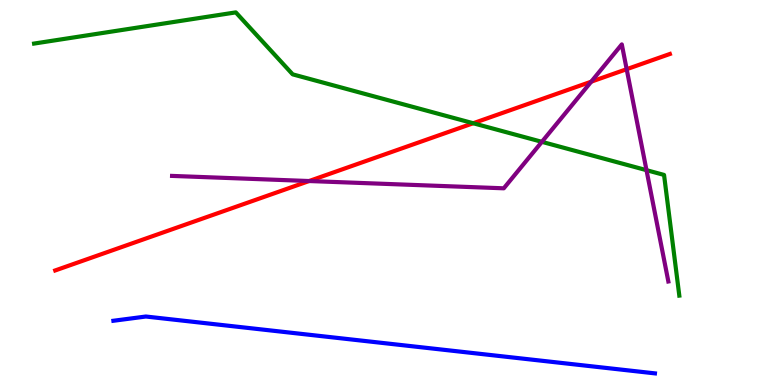[{'lines': ['blue', 'red'], 'intersections': []}, {'lines': ['green', 'red'], 'intersections': [{'x': 6.11, 'y': 6.8}]}, {'lines': ['purple', 'red'], 'intersections': [{'x': 3.99, 'y': 5.3}, {'x': 7.63, 'y': 7.88}, {'x': 8.09, 'y': 8.2}]}, {'lines': ['blue', 'green'], 'intersections': []}, {'lines': ['blue', 'purple'], 'intersections': []}, {'lines': ['green', 'purple'], 'intersections': [{'x': 6.99, 'y': 6.32}, {'x': 8.34, 'y': 5.58}]}]